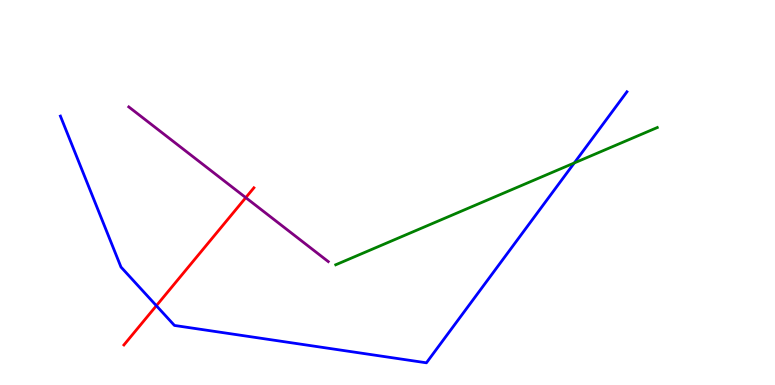[{'lines': ['blue', 'red'], 'intersections': [{'x': 2.02, 'y': 2.06}]}, {'lines': ['green', 'red'], 'intersections': []}, {'lines': ['purple', 'red'], 'intersections': [{'x': 3.17, 'y': 4.87}]}, {'lines': ['blue', 'green'], 'intersections': [{'x': 7.41, 'y': 5.77}]}, {'lines': ['blue', 'purple'], 'intersections': []}, {'lines': ['green', 'purple'], 'intersections': []}]